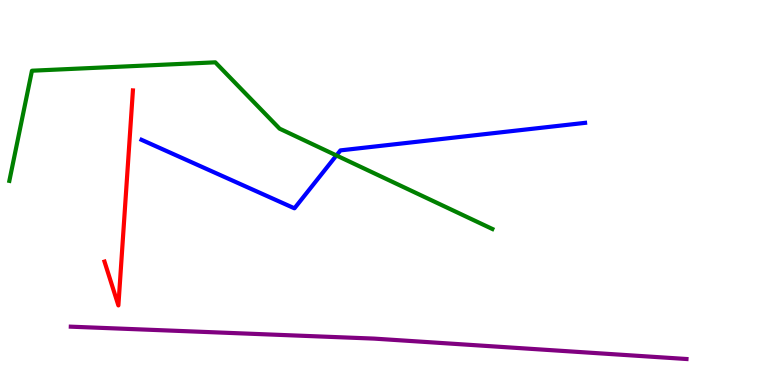[{'lines': ['blue', 'red'], 'intersections': []}, {'lines': ['green', 'red'], 'intersections': []}, {'lines': ['purple', 'red'], 'intersections': []}, {'lines': ['blue', 'green'], 'intersections': [{'x': 4.34, 'y': 5.96}]}, {'lines': ['blue', 'purple'], 'intersections': []}, {'lines': ['green', 'purple'], 'intersections': []}]